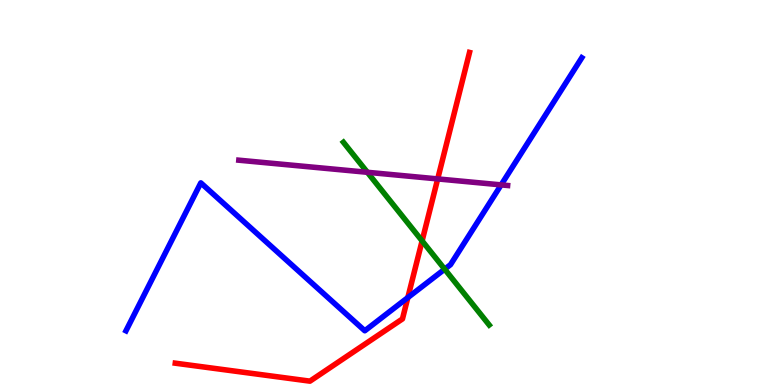[{'lines': ['blue', 'red'], 'intersections': [{'x': 5.26, 'y': 2.27}]}, {'lines': ['green', 'red'], 'intersections': [{'x': 5.45, 'y': 3.74}]}, {'lines': ['purple', 'red'], 'intersections': [{'x': 5.65, 'y': 5.35}]}, {'lines': ['blue', 'green'], 'intersections': [{'x': 5.74, 'y': 3.01}]}, {'lines': ['blue', 'purple'], 'intersections': [{'x': 6.47, 'y': 5.2}]}, {'lines': ['green', 'purple'], 'intersections': [{'x': 4.74, 'y': 5.52}]}]